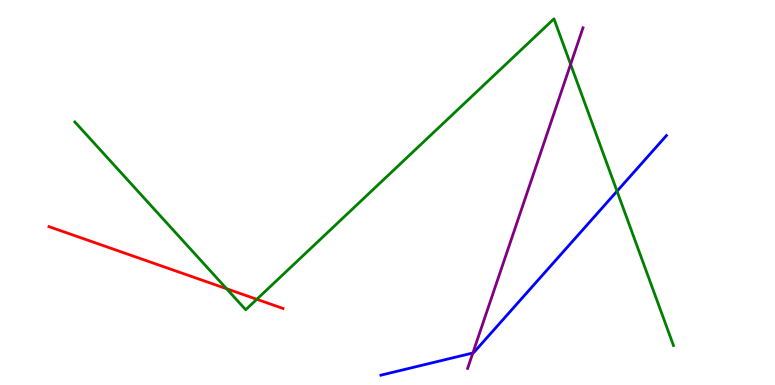[{'lines': ['blue', 'red'], 'intersections': []}, {'lines': ['green', 'red'], 'intersections': [{'x': 2.92, 'y': 2.5}, {'x': 3.31, 'y': 2.23}]}, {'lines': ['purple', 'red'], 'intersections': []}, {'lines': ['blue', 'green'], 'intersections': [{'x': 7.96, 'y': 5.03}]}, {'lines': ['blue', 'purple'], 'intersections': [{'x': 6.1, 'y': 0.831}]}, {'lines': ['green', 'purple'], 'intersections': [{'x': 7.36, 'y': 8.33}]}]